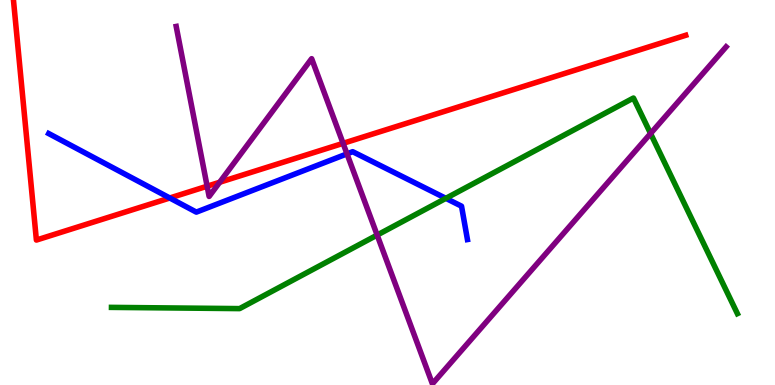[{'lines': ['blue', 'red'], 'intersections': [{'x': 2.19, 'y': 4.86}]}, {'lines': ['green', 'red'], 'intersections': []}, {'lines': ['purple', 'red'], 'intersections': [{'x': 2.67, 'y': 5.16}, {'x': 2.83, 'y': 5.27}, {'x': 4.43, 'y': 6.28}]}, {'lines': ['blue', 'green'], 'intersections': [{'x': 5.75, 'y': 4.85}]}, {'lines': ['blue', 'purple'], 'intersections': [{'x': 4.48, 'y': 6.0}]}, {'lines': ['green', 'purple'], 'intersections': [{'x': 4.87, 'y': 3.89}, {'x': 8.39, 'y': 6.53}]}]